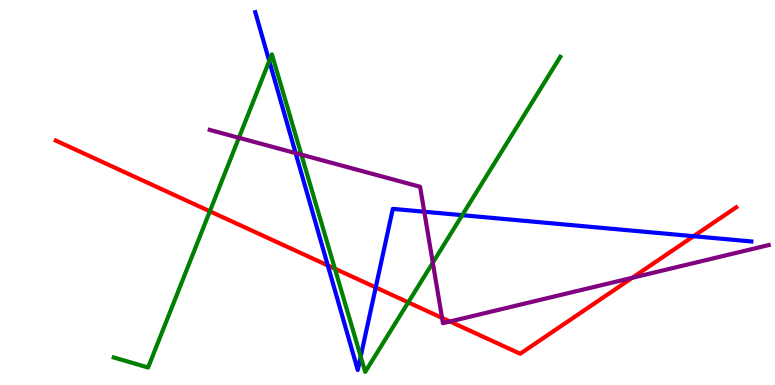[{'lines': ['blue', 'red'], 'intersections': [{'x': 4.23, 'y': 3.11}, {'x': 4.85, 'y': 2.53}, {'x': 8.95, 'y': 3.86}]}, {'lines': ['green', 'red'], 'intersections': [{'x': 2.71, 'y': 4.51}, {'x': 4.32, 'y': 3.02}, {'x': 5.27, 'y': 2.15}]}, {'lines': ['purple', 'red'], 'intersections': [{'x': 5.7, 'y': 1.74}, {'x': 5.81, 'y': 1.65}, {'x': 8.16, 'y': 2.78}]}, {'lines': ['blue', 'green'], 'intersections': [{'x': 3.47, 'y': 8.42}, {'x': 4.65, 'y': 0.74}, {'x': 5.96, 'y': 4.41}]}, {'lines': ['blue', 'purple'], 'intersections': [{'x': 3.81, 'y': 6.02}, {'x': 5.47, 'y': 4.5}]}, {'lines': ['green', 'purple'], 'intersections': [{'x': 3.08, 'y': 6.42}, {'x': 3.89, 'y': 5.98}, {'x': 5.58, 'y': 3.18}]}]